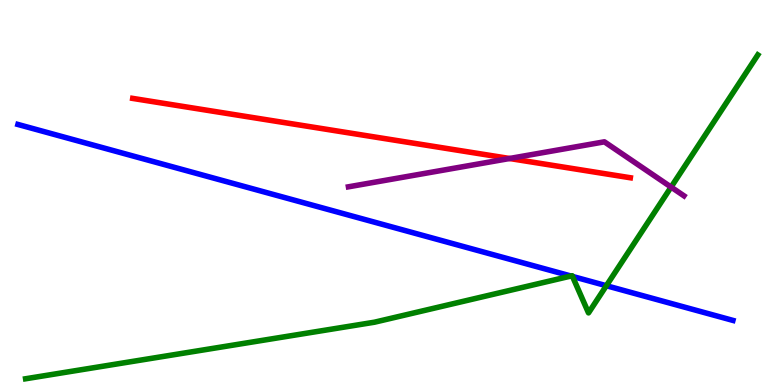[{'lines': ['blue', 'red'], 'intersections': []}, {'lines': ['green', 'red'], 'intersections': []}, {'lines': ['purple', 'red'], 'intersections': [{'x': 6.57, 'y': 5.88}]}, {'lines': ['blue', 'green'], 'intersections': [{'x': 7.37, 'y': 2.83}, {'x': 7.39, 'y': 2.82}, {'x': 7.82, 'y': 2.58}]}, {'lines': ['blue', 'purple'], 'intersections': []}, {'lines': ['green', 'purple'], 'intersections': [{'x': 8.66, 'y': 5.14}]}]